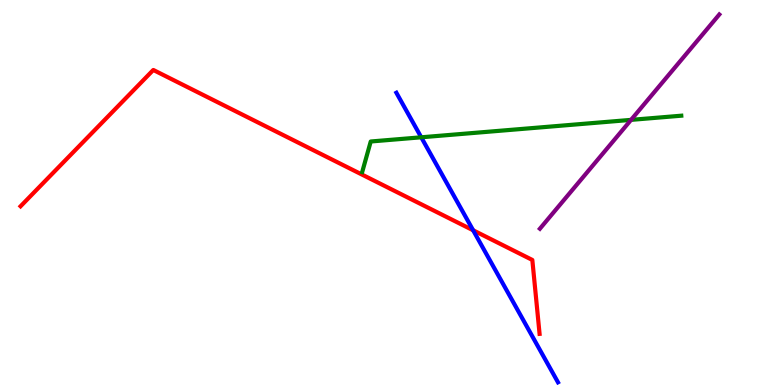[{'lines': ['blue', 'red'], 'intersections': [{'x': 6.11, 'y': 4.02}]}, {'lines': ['green', 'red'], 'intersections': []}, {'lines': ['purple', 'red'], 'intersections': []}, {'lines': ['blue', 'green'], 'intersections': [{'x': 5.44, 'y': 6.43}]}, {'lines': ['blue', 'purple'], 'intersections': []}, {'lines': ['green', 'purple'], 'intersections': [{'x': 8.14, 'y': 6.89}]}]